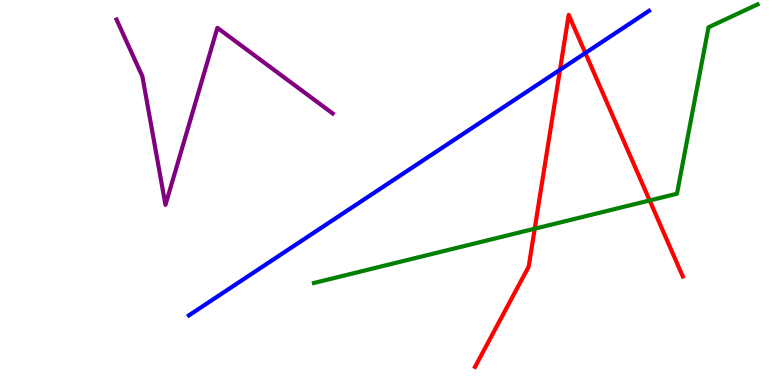[{'lines': ['blue', 'red'], 'intersections': [{'x': 7.23, 'y': 8.19}, {'x': 7.55, 'y': 8.62}]}, {'lines': ['green', 'red'], 'intersections': [{'x': 6.9, 'y': 4.06}, {'x': 8.38, 'y': 4.79}]}, {'lines': ['purple', 'red'], 'intersections': []}, {'lines': ['blue', 'green'], 'intersections': []}, {'lines': ['blue', 'purple'], 'intersections': []}, {'lines': ['green', 'purple'], 'intersections': []}]